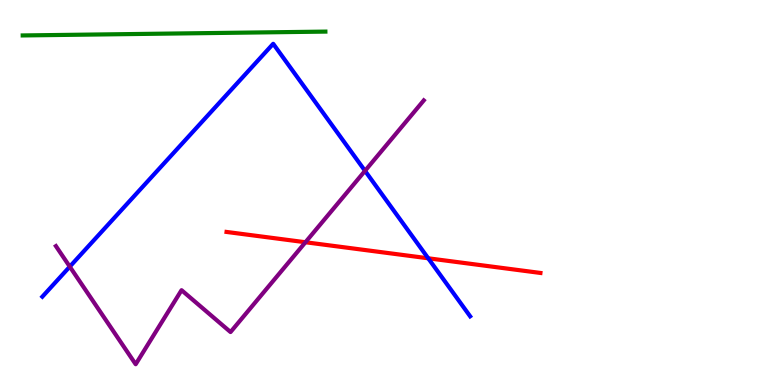[{'lines': ['blue', 'red'], 'intersections': [{'x': 5.53, 'y': 3.29}]}, {'lines': ['green', 'red'], 'intersections': []}, {'lines': ['purple', 'red'], 'intersections': [{'x': 3.94, 'y': 3.71}]}, {'lines': ['blue', 'green'], 'intersections': []}, {'lines': ['blue', 'purple'], 'intersections': [{'x': 0.9, 'y': 3.07}, {'x': 4.71, 'y': 5.56}]}, {'lines': ['green', 'purple'], 'intersections': []}]